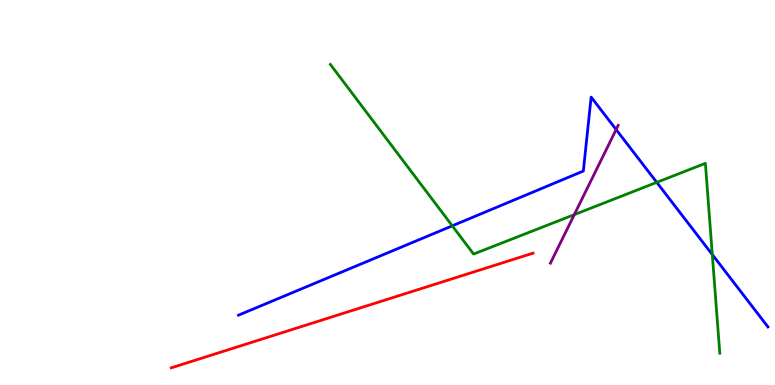[{'lines': ['blue', 'red'], 'intersections': []}, {'lines': ['green', 'red'], 'intersections': []}, {'lines': ['purple', 'red'], 'intersections': []}, {'lines': ['blue', 'green'], 'intersections': [{'x': 5.84, 'y': 4.13}, {'x': 8.47, 'y': 5.26}, {'x': 9.19, 'y': 3.39}]}, {'lines': ['blue', 'purple'], 'intersections': [{'x': 7.95, 'y': 6.63}]}, {'lines': ['green', 'purple'], 'intersections': [{'x': 7.41, 'y': 4.42}]}]